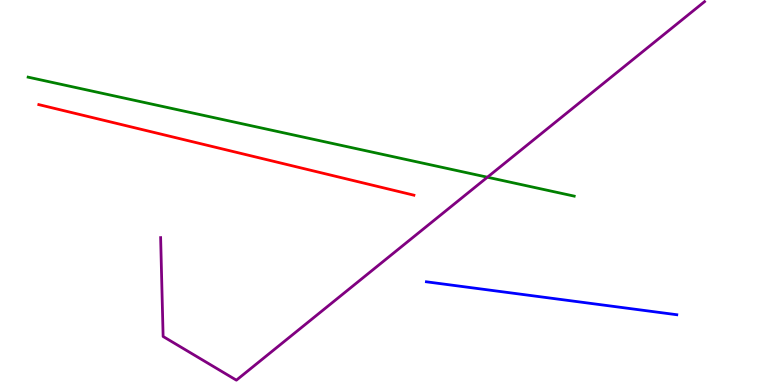[{'lines': ['blue', 'red'], 'intersections': []}, {'lines': ['green', 'red'], 'intersections': []}, {'lines': ['purple', 'red'], 'intersections': []}, {'lines': ['blue', 'green'], 'intersections': []}, {'lines': ['blue', 'purple'], 'intersections': []}, {'lines': ['green', 'purple'], 'intersections': [{'x': 6.29, 'y': 5.4}]}]